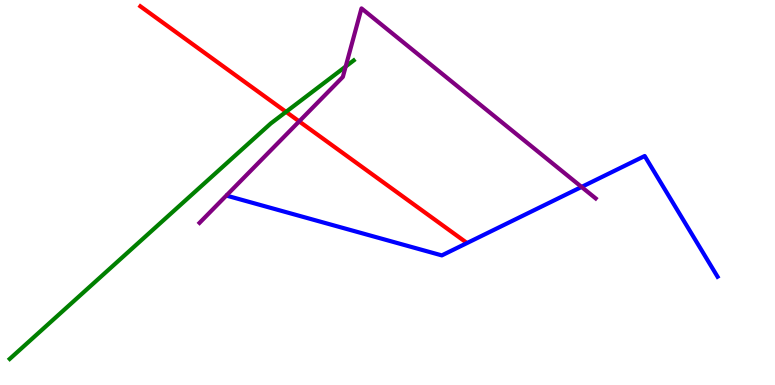[{'lines': ['blue', 'red'], 'intersections': []}, {'lines': ['green', 'red'], 'intersections': [{'x': 3.69, 'y': 7.09}]}, {'lines': ['purple', 'red'], 'intersections': [{'x': 3.86, 'y': 6.85}]}, {'lines': ['blue', 'green'], 'intersections': []}, {'lines': ['blue', 'purple'], 'intersections': [{'x': 7.5, 'y': 5.14}]}, {'lines': ['green', 'purple'], 'intersections': [{'x': 4.46, 'y': 8.27}]}]